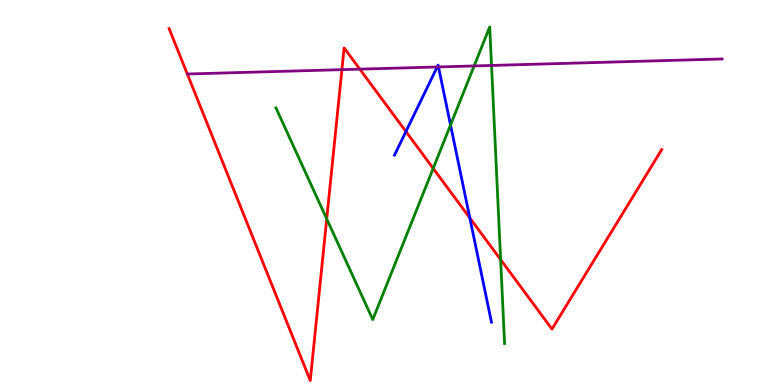[{'lines': ['blue', 'red'], 'intersections': [{'x': 5.24, 'y': 6.58}, {'x': 6.06, 'y': 4.34}]}, {'lines': ['green', 'red'], 'intersections': [{'x': 4.22, 'y': 4.31}, {'x': 5.59, 'y': 5.63}, {'x': 6.46, 'y': 3.26}]}, {'lines': ['purple', 'red'], 'intersections': [{'x': 4.41, 'y': 8.19}, {'x': 4.64, 'y': 8.2}]}, {'lines': ['blue', 'green'], 'intersections': [{'x': 5.81, 'y': 6.75}]}, {'lines': ['blue', 'purple'], 'intersections': [{'x': 5.64, 'y': 8.26}, {'x': 5.66, 'y': 8.26}]}, {'lines': ['green', 'purple'], 'intersections': [{'x': 6.12, 'y': 8.29}, {'x': 6.34, 'y': 8.3}]}]